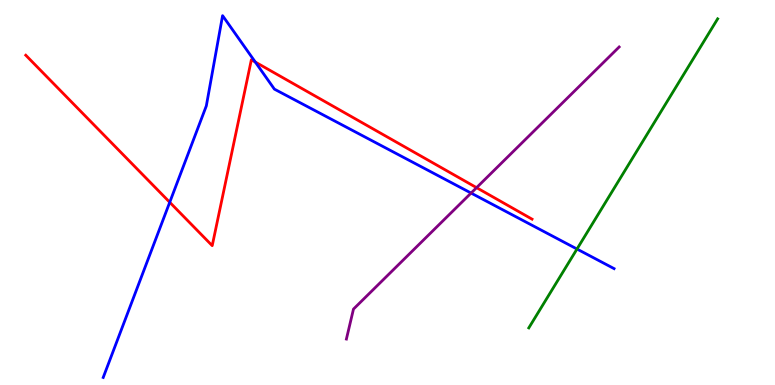[{'lines': ['blue', 'red'], 'intersections': [{'x': 2.19, 'y': 4.75}, {'x': 3.29, 'y': 8.39}]}, {'lines': ['green', 'red'], 'intersections': []}, {'lines': ['purple', 'red'], 'intersections': [{'x': 6.15, 'y': 5.13}]}, {'lines': ['blue', 'green'], 'intersections': [{'x': 7.45, 'y': 3.53}]}, {'lines': ['blue', 'purple'], 'intersections': [{'x': 6.08, 'y': 4.99}]}, {'lines': ['green', 'purple'], 'intersections': []}]